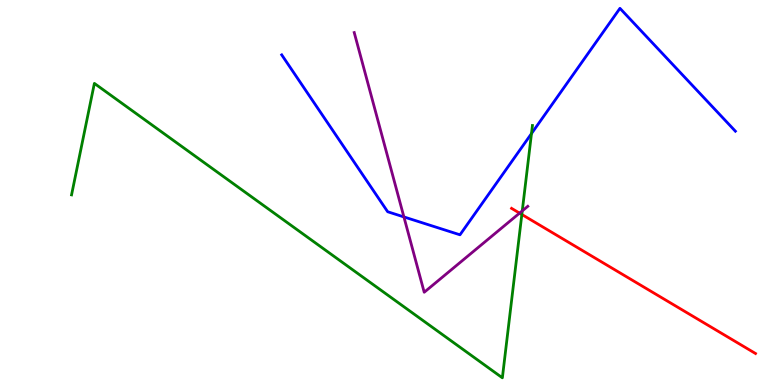[{'lines': ['blue', 'red'], 'intersections': []}, {'lines': ['green', 'red'], 'intersections': [{'x': 6.73, 'y': 4.43}]}, {'lines': ['purple', 'red'], 'intersections': [{'x': 6.7, 'y': 4.46}]}, {'lines': ['blue', 'green'], 'intersections': [{'x': 6.86, 'y': 6.53}]}, {'lines': ['blue', 'purple'], 'intersections': [{'x': 5.21, 'y': 4.37}]}, {'lines': ['green', 'purple'], 'intersections': [{'x': 6.74, 'y': 4.52}]}]